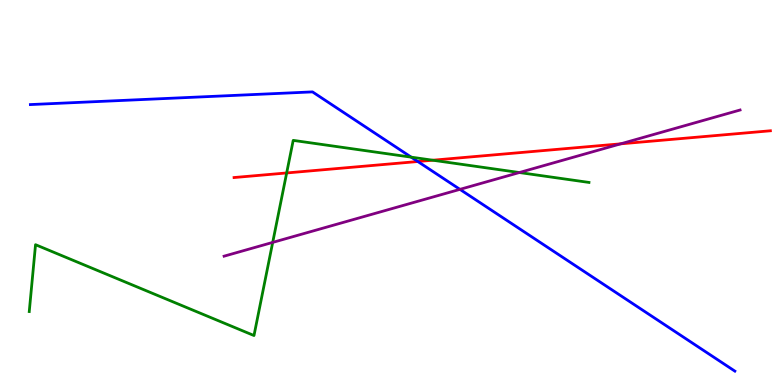[{'lines': ['blue', 'red'], 'intersections': [{'x': 5.39, 'y': 5.8}]}, {'lines': ['green', 'red'], 'intersections': [{'x': 3.7, 'y': 5.51}, {'x': 5.58, 'y': 5.84}]}, {'lines': ['purple', 'red'], 'intersections': [{'x': 8.01, 'y': 6.26}]}, {'lines': ['blue', 'green'], 'intersections': [{'x': 5.31, 'y': 5.92}]}, {'lines': ['blue', 'purple'], 'intersections': [{'x': 5.93, 'y': 5.08}]}, {'lines': ['green', 'purple'], 'intersections': [{'x': 3.52, 'y': 3.7}, {'x': 6.7, 'y': 5.52}]}]